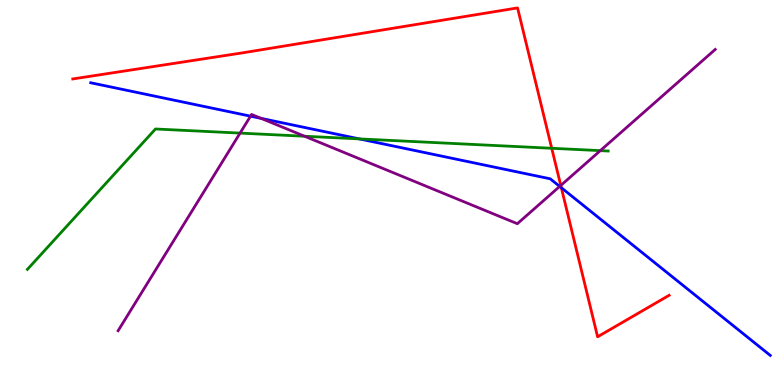[{'lines': ['blue', 'red'], 'intersections': [{'x': 7.24, 'y': 5.12}]}, {'lines': ['green', 'red'], 'intersections': [{'x': 7.12, 'y': 6.15}]}, {'lines': ['purple', 'red'], 'intersections': [{'x': 7.24, 'y': 5.18}]}, {'lines': ['blue', 'green'], 'intersections': [{'x': 4.64, 'y': 6.39}]}, {'lines': ['blue', 'purple'], 'intersections': [{'x': 3.23, 'y': 6.98}, {'x': 3.37, 'y': 6.92}, {'x': 7.22, 'y': 5.16}]}, {'lines': ['green', 'purple'], 'intersections': [{'x': 3.1, 'y': 6.54}, {'x': 3.93, 'y': 6.46}, {'x': 7.75, 'y': 6.09}]}]